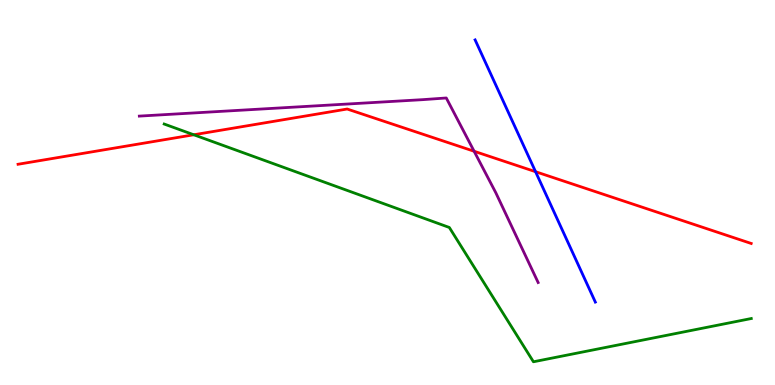[{'lines': ['blue', 'red'], 'intersections': [{'x': 6.91, 'y': 5.54}]}, {'lines': ['green', 'red'], 'intersections': [{'x': 2.5, 'y': 6.5}]}, {'lines': ['purple', 'red'], 'intersections': [{'x': 6.12, 'y': 6.07}]}, {'lines': ['blue', 'green'], 'intersections': []}, {'lines': ['blue', 'purple'], 'intersections': []}, {'lines': ['green', 'purple'], 'intersections': []}]